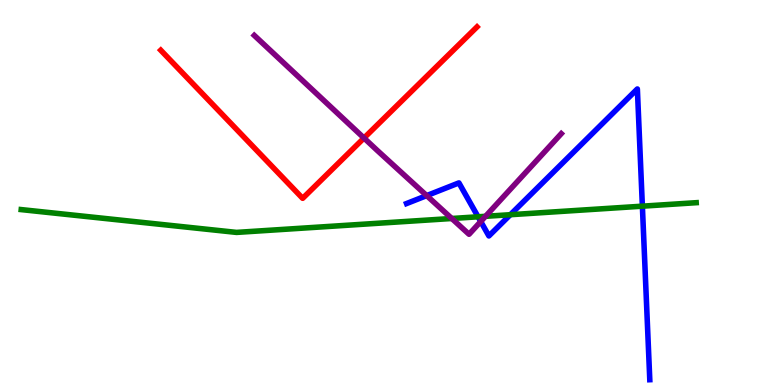[{'lines': ['blue', 'red'], 'intersections': []}, {'lines': ['green', 'red'], 'intersections': []}, {'lines': ['purple', 'red'], 'intersections': [{'x': 4.7, 'y': 6.41}]}, {'lines': ['blue', 'green'], 'intersections': [{'x': 6.17, 'y': 4.37}, {'x': 6.59, 'y': 4.42}, {'x': 8.29, 'y': 4.64}]}, {'lines': ['blue', 'purple'], 'intersections': [{'x': 5.51, 'y': 4.92}, {'x': 6.2, 'y': 4.25}]}, {'lines': ['green', 'purple'], 'intersections': [{'x': 5.83, 'y': 4.32}, {'x': 6.26, 'y': 4.38}]}]